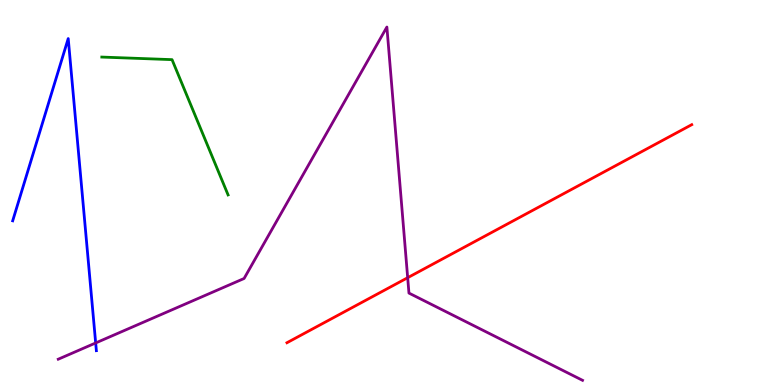[{'lines': ['blue', 'red'], 'intersections': []}, {'lines': ['green', 'red'], 'intersections': []}, {'lines': ['purple', 'red'], 'intersections': [{'x': 5.26, 'y': 2.79}]}, {'lines': ['blue', 'green'], 'intersections': []}, {'lines': ['blue', 'purple'], 'intersections': [{'x': 1.23, 'y': 1.09}]}, {'lines': ['green', 'purple'], 'intersections': []}]